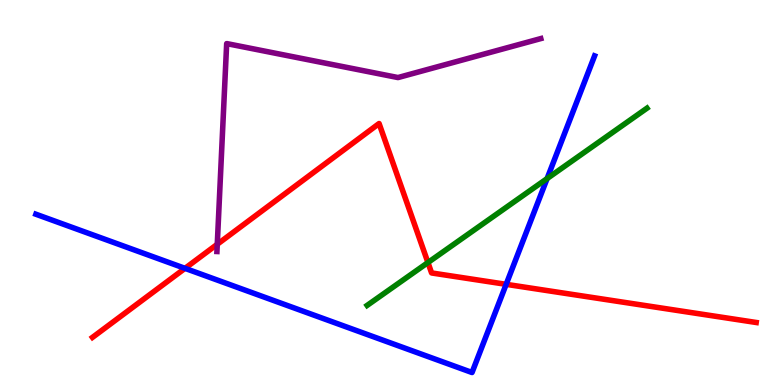[{'lines': ['blue', 'red'], 'intersections': [{'x': 2.39, 'y': 3.03}, {'x': 6.53, 'y': 2.61}]}, {'lines': ['green', 'red'], 'intersections': [{'x': 5.52, 'y': 3.18}]}, {'lines': ['purple', 'red'], 'intersections': [{'x': 2.8, 'y': 3.66}]}, {'lines': ['blue', 'green'], 'intersections': [{'x': 7.06, 'y': 5.36}]}, {'lines': ['blue', 'purple'], 'intersections': []}, {'lines': ['green', 'purple'], 'intersections': []}]